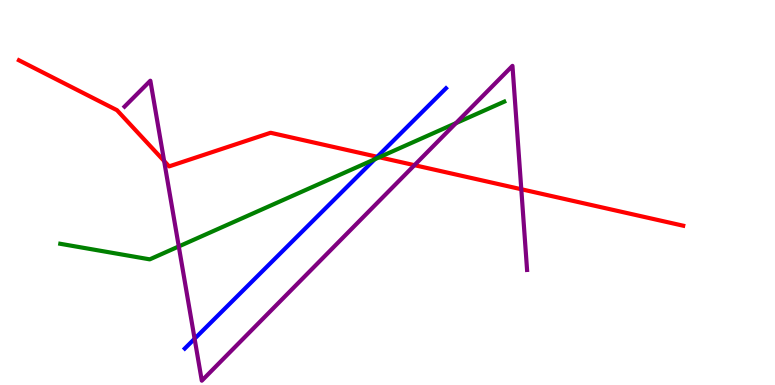[{'lines': ['blue', 'red'], 'intersections': [{'x': 4.87, 'y': 5.93}]}, {'lines': ['green', 'red'], 'intersections': [{'x': 4.89, 'y': 5.92}]}, {'lines': ['purple', 'red'], 'intersections': [{'x': 2.12, 'y': 5.82}, {'x': 5.35, 'y': 5.71}, {'x': 6.73, 'y': 5.08}]}, {'lines': ['blue', 'green'], 'intersections': [{'x': 4.84, 'y': 5.86}]}, {'lines': ['blue', 'purple'], 'intersections': [{'x': 2.51, 'y': 1.2}]}, {'lines': ['green', 'purple'], 'intersections': [{'x': 2.31, 'y': 3.6}, {'x': 5.88, 'y': 6.8}]}]